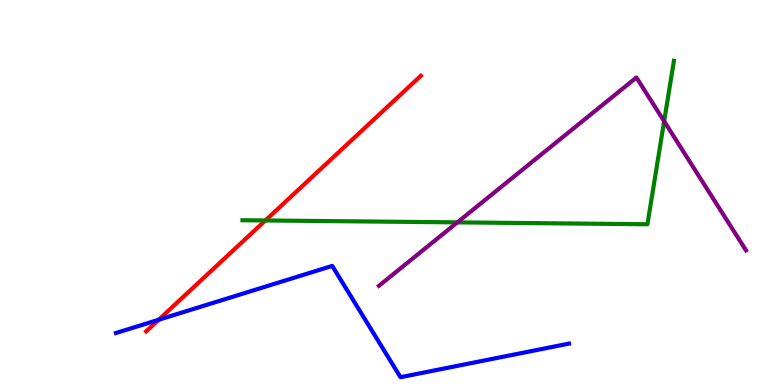[{'lines': ['blue', 'red'], 'intersections': [{'x': 2.05, 'y': 1.69}]}, {'lines': ['green', 'red'], 'intersections': [{'x': 3.42, 'y': 4.27}]}, {'lines': ['purple', 'red'], 'intersections': []}, {'lines': ['blue', 'green'], 'intersections': []}, {'lines': ['blue', 'purple'], 'intersections': []}, {'lines': ['green', 'purple'], 'intersections': [{'x': 5.9, 'y': 4.22}, {'x': 8.57, 'y': 6.85}]}]